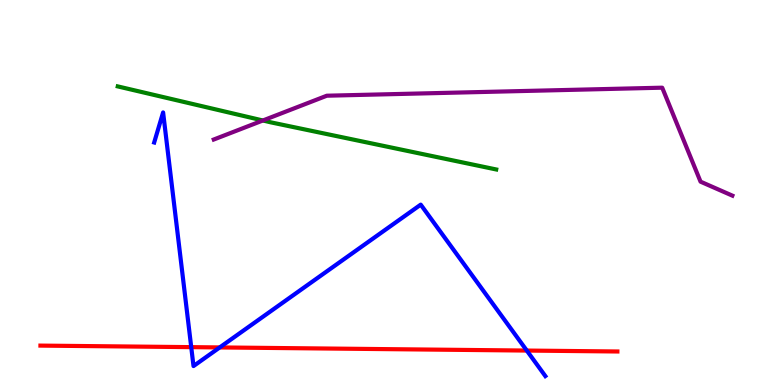[{'lines': ['blue', 'red'], 'intersections': [{'x': 2.47, 'y': 0.983}, {'x': 2.84, 'y': 0.976}, {'x': 6.8, 'y': 0.895}]}, {'lines': ['green', 'red'], 'intersections': []}, {'lines': ['purple', 'red'], 'intersections': []}, {'lines': ['blue', 'green'], 'intersections': []}, {'lines': ['blue', 'purple'], 'intersections': []}, {'lines': ['green', 'purple'], 'intersections': [{'x': 3.39, 'y': 6.87}]}]